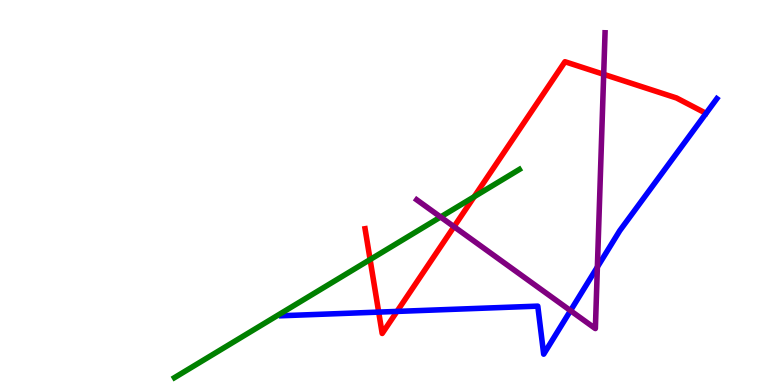[{'lines': ['blue', 'red'], 'intersections': [{'x': 4.89, 'y': 1.89}, {'x': 5.12, 'y': 1.91}]}, {'lines': ['green', 'red'], 'intersections': [{'x': 4.78, 'y': 3.26}, {'x': 6.12, 'y': 4.89}]}, {'lines': ['purple', 'red'], 'intersections': [{'x': 5.86, 'y': 4.11}, {'x': 7.79, 'y': 8.07}]}, {'lines': ['blue', 'green'], 'intersections': []}, {'lines': ['blue', 'purple'], 'intersections': [{'x': 7.36, 'y': 1.93}, {'x': 7.71, 'y': 3.06}]}, {'lines': ['green', 'purple'], 'intersections': [{'x': 5.68, 'y': 4.36}]}]